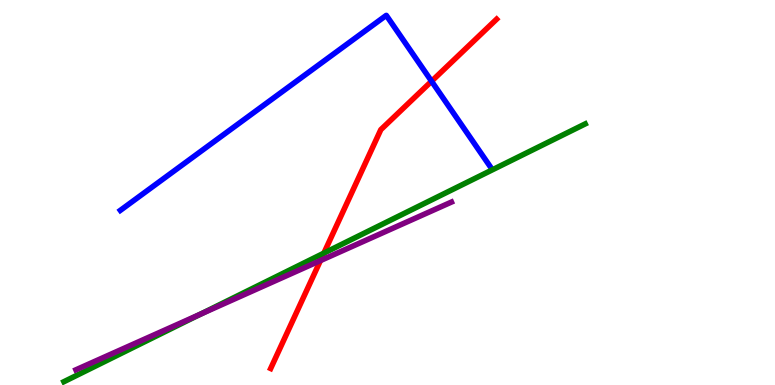[{'lines': ['blue', 'red'], 'intersections': [{'x': 5.57, 'y': 7.89}]}, {'lines': ['green', 'red'], 'intersections': [{'x': 4.18, 'y': 3.42}]}, {'lines': ['purple', 'red'], 'intersections': [{'x': 4.13, 'y': 3.23}]}, {'lines': ['blue', 'green'], 'intersections': []}, {'lines': ['blue', 'purple'], 'intersections': []}, {'lines': ['green', 'purple'], 'intersections': [{'x': 2.58, 'y': 1.84}]}]